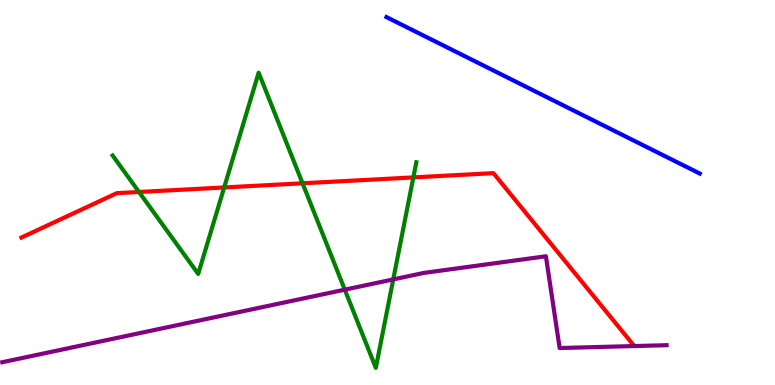[{'lines': ['blue', 'red'], 'intersections': []}, {'lines': ['green', 'red'], 'intersections': [{'x': 1.79, 'y': 5.01}, {'x': 2.89, 'y': 5.13}, {'x': 3.9, 'y': 5.24}, {'x': 5.33, 'y': 5.39}]}, {'lines': ['purple', 'red'], 'intersections': []}, {'lines': ['blue', 'green'], 'intersections': []}, {'lines': ['blue', 'purple'], 'intersections': []}, {'lines': ['green', 'purple'], 'intersections': [{'x': 4.45, 'y': 2.48}, {'x': 5.07, 'y': 2.74}]}]